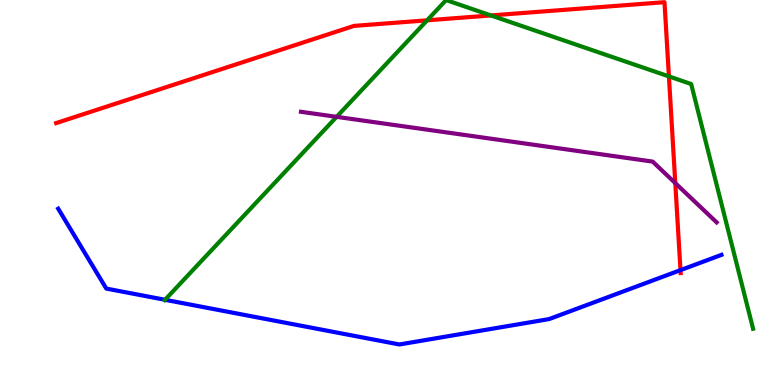[{'lines': ['blue', 'red'], 'intersections': [{'x': 8.78, 'y': 2.98}]}, {'lines': ['green', 'red'], 'intersections': [{'x': 5.51, 'y': 9.47}, {'x': 6.33, 'y': 9.6}, {'x': 8.63, 'y': 8.02}]}, {'lines': ['purple', 'red'], 'intersections': [{'x': 8.71, 'y': 5.24}]}, {'lines': ['blue', 'green'], 'intersections': [{'x': 2.13, 'y': 2.21}]}, {'lines': ['blue', 'purple'], 'intersections': []}, {'lines': ['green', 'purple'], 'intersections': [{'x': 4.34, 'y': 6.97}]}]